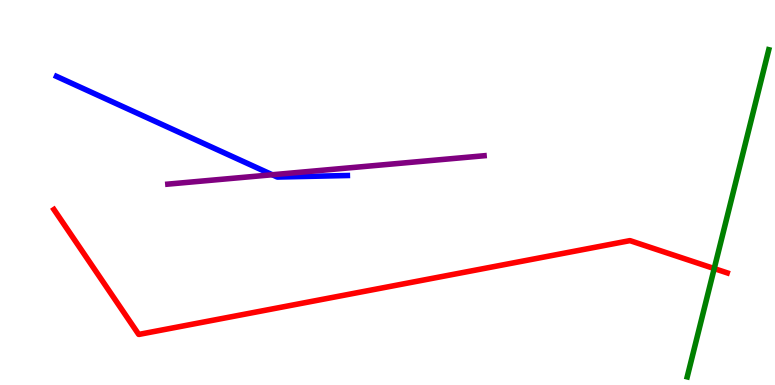[{'lines': ['blue', 'red'], 'intersections': []}, {'lines': ['green', 'red'], 'intersections': [{'x': 9.22, 'y': 3.02}]}, {'lines': ['purple', 'red'], 'intersections': []}, {'lines': ['blue', 'green'], 'intersections': []}, {'lines': ['blue', 'purple'], 'intersections': [{'x': 3.51, 'y': 5.46}]}, {'lines': ['green', 'purple'], 'intersections': []}]